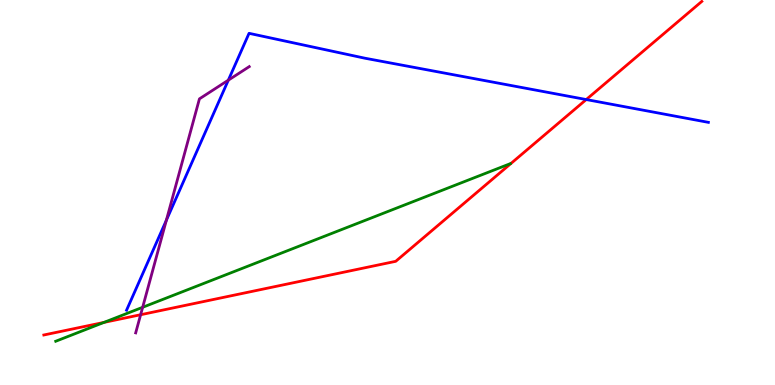[{'lines': ['blue', 'red'], 'intersections': [{'x': 7.56, 'y': 7.41}]}, {'lines': ['green', 'red'], 'intersections': [{'x': 1.34, 'y': 1.63}]}, {'lines': ['purple', 'red'], 'intersections': [{'x': 1.81, 'y': 1.83}]}, {'lines': ['blue', 'green'], 'intersections': []}, {'lines': ['blue', 'purple'], 'intersections': [{'x': 2.15, 'y': 4.28}, {'x': 2.95, 'y': 7.92}]}, {'lines': ['green', 'purple'], 'intersections': [{'x': 1.84, 'y': 2.02}]}]